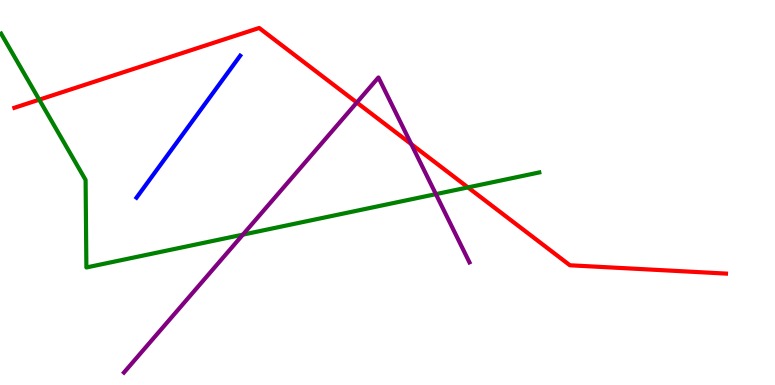[{'lines': ['blue', 'red'], 'intersections': []}, {'lines': ['green', 'red'], 'intersections': [{'x': 0.506, 'y': 7.41}, {'x': 6.04, 'y': 5.13}]}, {'lines': ['purple', 'red'], 'intersections': [{'x': 4.6, 'y': 7.34}, {'x': 5.31, 'y': 6.26}]}, {'lines': ['blue', 'green'], 'intersections': []}, {'lines': ['blue', 'purple'], 'intersections': []}, {'lines': ['green', 'purple'], 'intersections': [{'x': 3.13, 'y': 3.91}, {'x': 5.62, 'y': 4.96}]}]